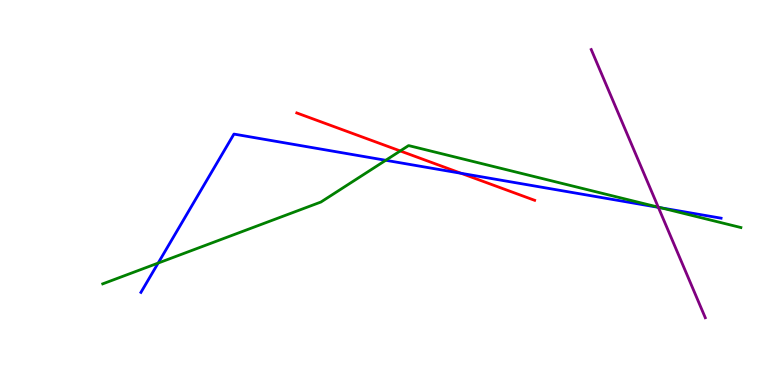[{'lines': ['blue', 'red'], 'intersections': [{'x': 5.95, 'y': 5.5}]}, {'lines': ['green', 'red'], 'intersections': [{'x': 5.16, 'y': 6.08}]}, {'lines': ['purple', 'red'], 'intersections': []}, {'lines': ['blue', 'green'], 'intersections': [{'x': 2.04, 'y': 3.17}, {'x': 4.98, 'y': 5.84}, {'x': 8.53, 'y': 4.6}]}, {'lines': ['blue', 'purple'], 'intersections': [{'x': 8.49, 'y': 4.61}]}, {'lines': ['green', 'purple'], 'intersections': [{'x': 8.49, 'y': 4.62}]}]